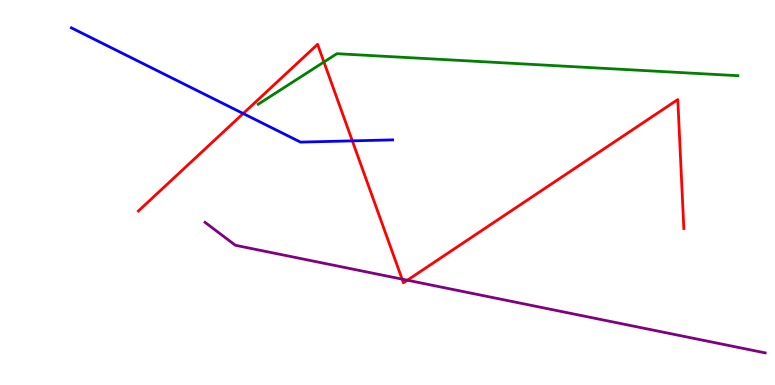[{'lines': ['blue', 'red'], 'intersections': [{'x': 3.14, 'y': 7.05}, {'x': 4.55, 'y': 6.34}]}, {'lines': ['green', 'red'], 'intersections': [{'x': 4.18, 'y': 8.39}]}, {'lines': ['purple', 'red'], 'intersections': [{'x': 5.19, 'y': 2.75}, {'x': 5.26, 'y': 2.72}]}, {'lines': ['blue', 'green'], 'intersections': []}, {'lines': ['blue', 'purple'], 'intersections': []}, {'lines': ['green', 'purple'], 'intersections': []}]